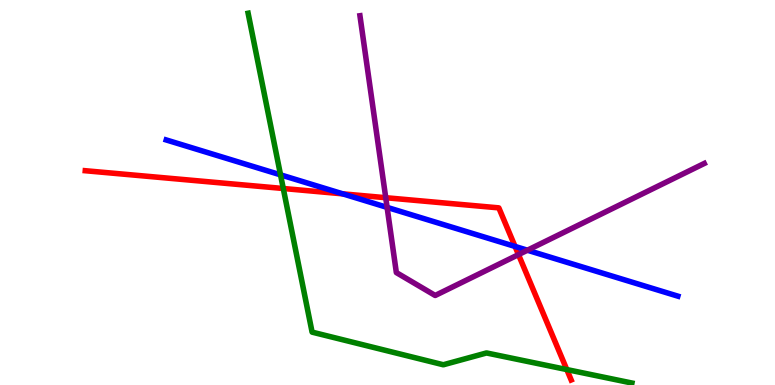[{'lines': ['blue', 'red'], 'intersections': [{'x': 4.42, 'y': 4.96}, {'x': 6.65, 'y': 3.6}]}, {'lines': ['green', 'red'], 'intersections': [{'x': 3.66, 'y': 5.1}, {'x': 7.31, 'y': 0.401}]}, {'lines': ['purple', 'red'], 'intersections': [{'x': 4.98, 'y': 4.86}, {'x': 6.69, 'y': 3.39}]}, {'lines': ['blue', 'green'], 'intersections': [{'x': 3.62, 'y': 5.46}]}, {'lines': ['blue', 'purple'], 'intersections': [{'x': 4.99, 'y': 4.61}, {'x': 6.81, 'y': 3.5}]}, {'lines': ['green', 'purple'], 'intersections': []}]